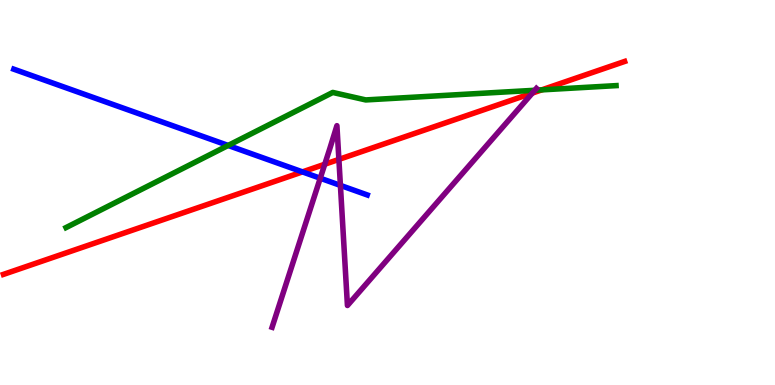[{'lines': ['blue', 'red'], 'intersections': [{'x': 3.9, 'y': 5.54}]}, {'lines': ['green', 'red'], 'intersections': [{'x': 6.99, 'y': 7.67}]}, {'lines': ['purple', 'red'], 'intersections': [{'x': 4.19, 'y': 5.73}, {'x': 4.37, 'y': 5.86}, {'x': 6.87, 'y': 7.58}]}, {'lines': ['blue', 'green'], 'intersections': [{'x': 2.94, 'y': 6.22}]}, {'lines': ['blue', 'purple'], 'intersections': [{'x': 4.13, 'y': 5.37}, {'x': 4.39, 'y': 5.18}]}, {'lines': ['green', 'purple'], 'intersections': [{'x': 6.9, 'y': 7.66}]}]